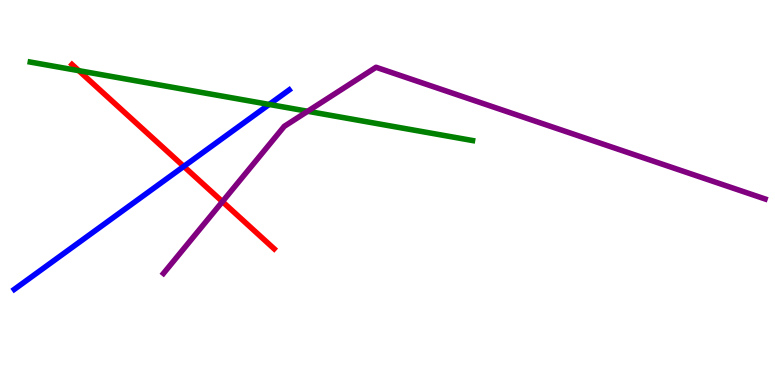[{'lines': ['blue', 'red'], 'intersections': [{'x': 2.37, 'y': 5.68}]}, {'lines': ['green', 'red'], 'intersections': [{'x': 1.02, 'y': 8.16}]}, {'lines': ['purple', 'red'], 'intersections': [{'x': 2.87, 'y': 4.76}]}, {'lines': ['blue', 'green'], 'intersections': [{'x': 3.47, 'y': 7.29}]}, {'lines': ['blue', 'purple'], 'intersections': []}, {'lines': ['green', 'purple'], 'intersections': [{'x': 3.97, 'y': 7.11}]}]